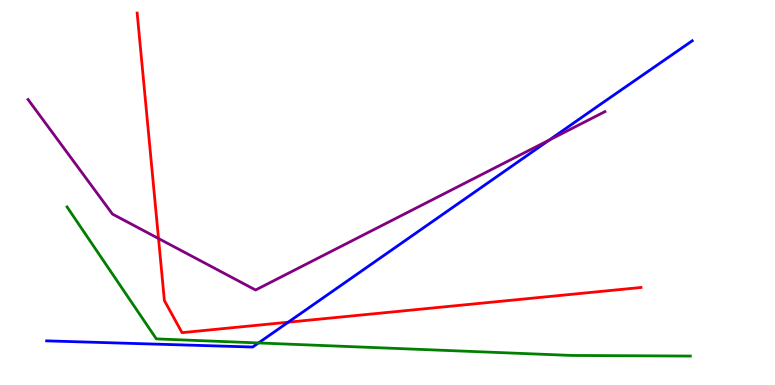[{'lines': ['blue', 'red'], 'intersections': [{'x': 3.72, 'y': 1.63}]}, {'lines': ['green', 'red'], 'intersections': []}, {'lines': ['purple', 'red'], 'intersections': [{'x': 2.05, 'y': 3.81}]}, {'lines': ['blue', 'green'], 'intersections': [{'x': 3.34, 'y': 1.09}]}, {'lines': ['blue', 'purple'], 'intersections': [{'x': 7.09, 'y': 6.36}]}, {'lines': ['green', 'purple'], 'intersections': []}]